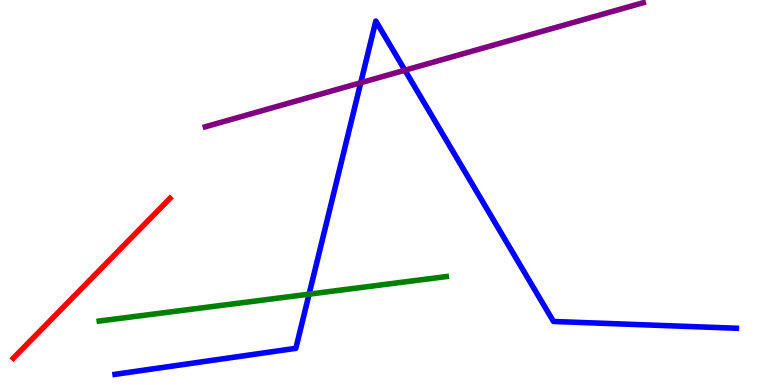[{'lines': ['blue', 'red'], 'intersections': []}, {'lines': ['green', 'red'], 'intersections': []}, {'lines': ['purple', 'red'], 'intersections': []}, {'lines': ['blue', 'green'], 'intersections': [{'x': 3.99, 'y': 2.36}]}, {'lines': ['blue', 'purple'], 'intersections': [{'x': 4.65, 'y': 7.85}, {'x': 5.22, 'y': 8.18}]}, {'lines': ['green', 'purple'], 'intersections': []}]